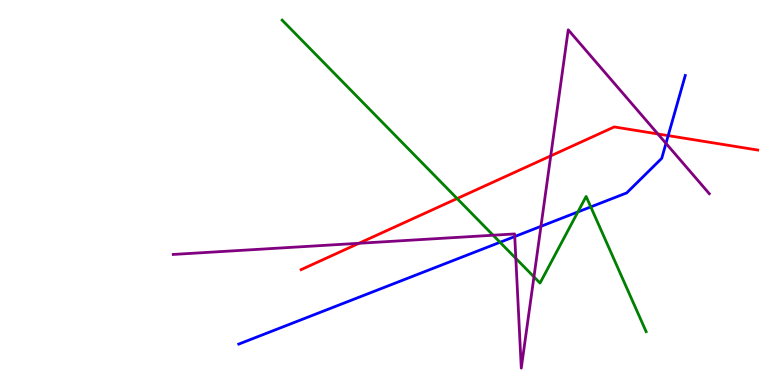[{'lines': ['blue', 'red'], 'intersections': [{'x': 8.62, 'y': 6.48}]}, {'lines': ['green', 'red'], 'intersections': [{'x': 5.9, 'y': 4.84}]}, {'lines': ['purple', 'red'], 'intersections': [{'x': 4.63, 'y': 3.68}, {'x': 7.11, 'y': 5.95}, {'x': 8.49, 'y': 6.52}]}, {'lines': ['blue', 'green'], 'intersections': [{'x': 6.45, 'y': 3.71}, {'x': 7.46, 'y': 4.5}, {'x': 7.62, 'y': 4.63}]}, {'lines': ['blue', 'purple'], 'intersections': [{'x': 6.64, 'y': 3.86}, {'x': 6.98, 'y': 4.12}, {'x': 8.59, 'y': 6.28}]}, {'lines': ['green', 'purple'], 'intersections': [{'x': 6.36, 'y': 3.89}, {'x': 6.66, 'y': 3.29}, {'x': 6.89, 'y': 2.81}]}]